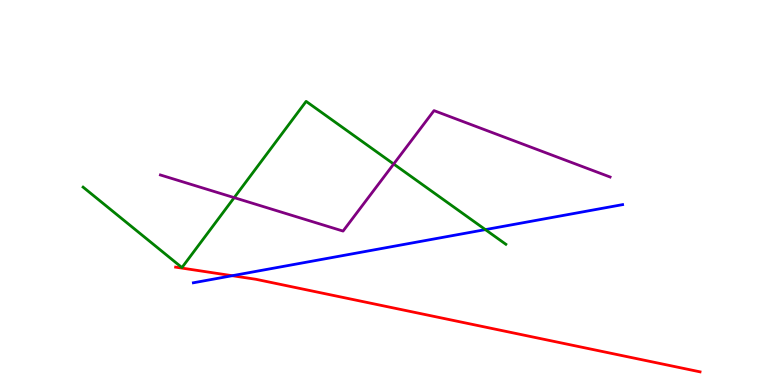[{'lines': ['blue', 'red'], 'intersections': [{'x': 3.0, 'y': 2.84}]}, {'lines': ['green', 'red'], 'intersections': []}, {'lines': ['purple', 'red'], 'intersections': []}, {'lines': ['blue', 'green'], 'intersections': [{'x': 6.26, 'y': 4.04}]}, {'lines': ['blue', 'purple'], 'intersections': []}, {'lines': ['green', 'purple'], 'intersections': [{'x': 3.02, 'y': 4.87}, {'x': 5.08, 'y': 5.74}]}]